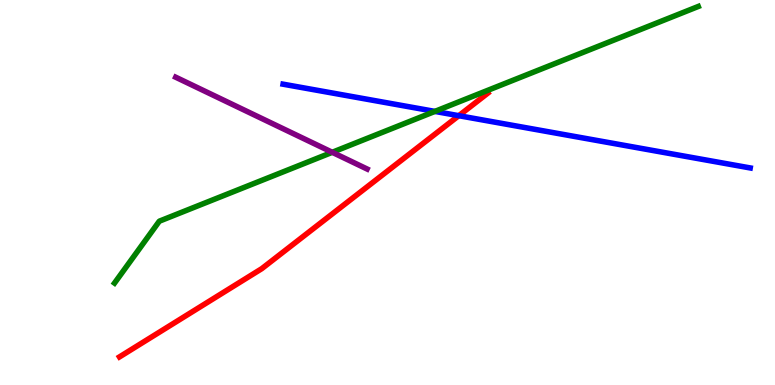[{'lines': ['blue', 'red'], 'intersections': [{'x': 5.92, 'y': 7.0}]}, {'lines': ['green', 'red'], 'intersections': []}, {'lines': ['purple', 'red'], 'intersections': []}, {'lines': ['blue', 'green'], 'intersections': [{'x': 5.61, 'y': 7.11}]}, {'lines': ['blue', 'purple'], 'intersections': []}, {'lines': ['green', 'purple'], 'intersections': [{'x': 4.29, 'y': 6.04}]}]